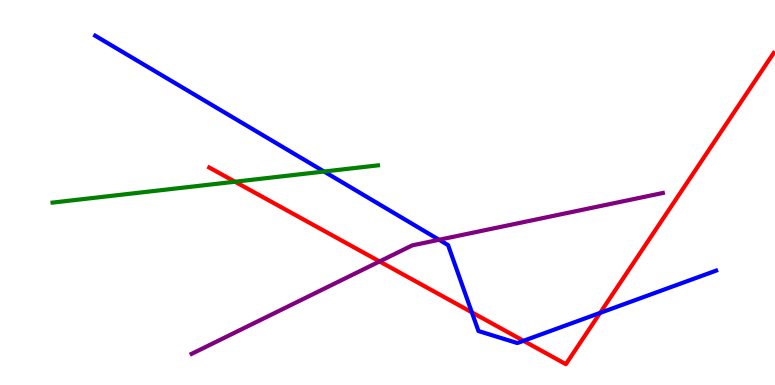[{'lines': ['blue', 'red'], 'intersections': [{'x': 6.09, 'y': 1.89}, {'x': 6.75, 'y': 1.15}, {'x': 7.74, 'y': 1.87}]}, {'lines': ['green', 'red'], 'intersections': [{'x': 3.03, 'y': 5.28}]}, {'lines': ['purple', 'red'], 'intersections': [{'x': 4.9, 'y': 3.21}]}, {'lines': ['blue', 'green'], 'intersections': [{'x': 4.18, 'y': 5.54}]}, {'lines': ['blue', 'purple'], 'intersections': [{'x': 5.67, 'y': 3.77}]}, {'lines': ['green', 'purple'], 'intersections': []}]